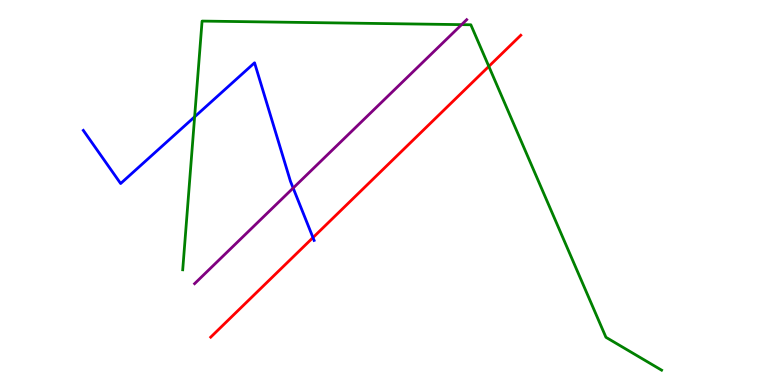[{'lines': ['blue', 'red'], 'intersections': [{'x': 4.04, 'y': 3.83}]}, {'lines': ['green', 'red'], 'intersections': [{'x': 6.31, 'y': 8.28}]}, {'lines': ['purple', 'red'], 'intersections': []}, {'lines': ['blue', 'green'], 'intersections': [{'x': 2.51, 'y': 6.97}]}, {'lines': ['blue', 'purple'], 'intersections': [{'x': 3.78, 'y': 5.12}]}, {'lines': ['green', 'purple'], 'intersections': [{'x': 5.96, 'y': 9.36}]}]